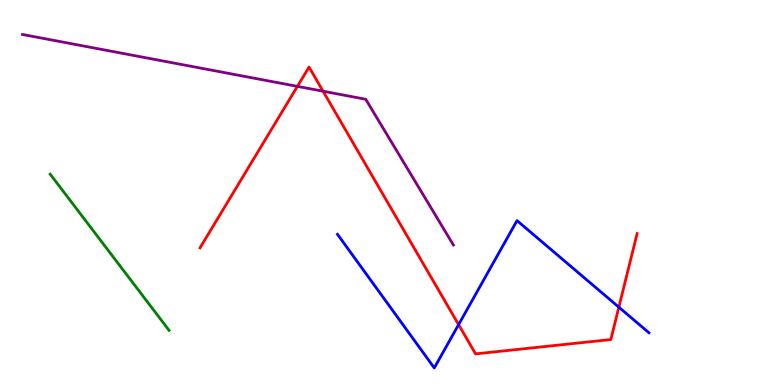[{'lines': ['blue', 'red'], 'intersections': [{'x': 5.92, 'y': 1.57}, {'x': 7.99, 'y': 2.02}]}, {'lines': ['green', 'red'], 'intersections': []}, {'lines': ['purple', 'red'], 'intersections': [{'x': 3.84, 'y': 7.76}, {'x': 4.17, 'y': 7.63}]}, {'lines': ['blue', 'green'], 'intersections': []}, {'lines': ['blue', 'purple'], 'intersections': []}, {'lines': ['green', 'purple'], 'intersections': []}]